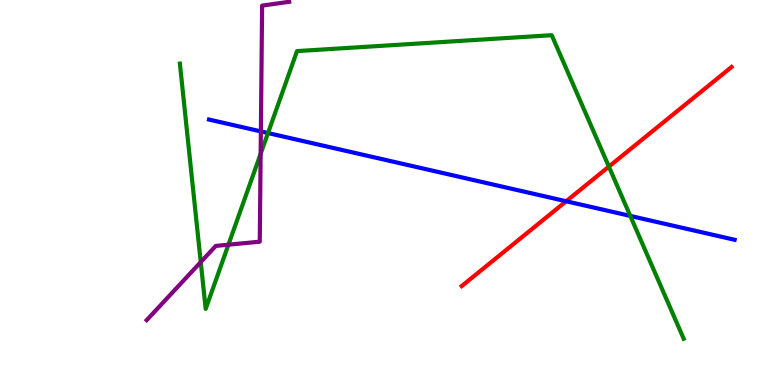[{'lines': ['blue', 'red'], 'intersections': [{'x': 7.31, 'y': 4.77}]}, {'lines': ['green', 'red'], 'intersections': [{'x': 7.86, 'y': 5.67}]}, {'lines': ['purple', 'red'], 'intersections': []}, {'lines': ['blue', 'green'], 'intersections': [{'x': 3.46, 'y': 6.54}, {'x': 8.13, 'y': 4.39}]}, {'lines': ['blue', 'purple'], 'intersections': [{'x': 3.37, 'y': 6.59}]}, {'lines': ['green', 'purple'], 'intersections': [{'x': 2.59, 'y': 3.19}, {'x': 2.95, 'y': 3.64}, {'x': 3.36, 'y': 6.01}]}]